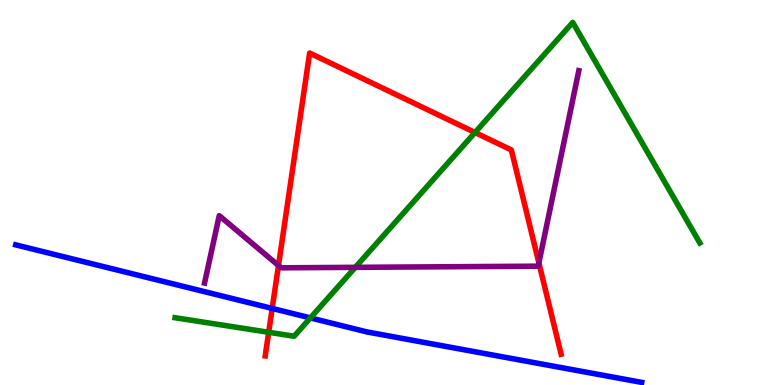[{'lines': ['blue', 'red'], 'intersections': [{'x': 3.51, 'y': 1.99}]}, {'lines': ['green', 'red'], 'intersections': [{'x': 3.47, 'y': 1.37}, {'x': 6.13, 'y': 6.56}]}, {'lines': ['purple', 'red'], 'intersections': [{'x': 3.59, 'y': 3.1}, {'x': 6.95, 'y': 3.17}]}, {'lines': ['blue', 'green'], 'intersections': [{'x': 4.01, 'y': 1.74}]}, {'lines': ['blue', 'purple'], 'intersections': []}, {'lines': ['green', 'purple'], 'intersections': [{'x': 4.58, 'y': 3.06}]}]